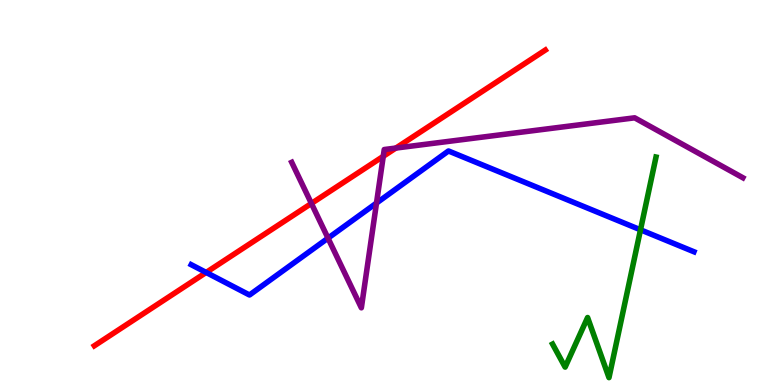[{'lines': ['blue', 'red'], 'intersections': [{'x': 2.66, 'y': 2.92}]}, {'lines': ['green', 'red'], 'intersections': []}, {'lines': ['purple', 'red'], 'intersections': [{'x': 4.02, 'y': 4.72}, {'x': 4.95, 'y': 5.94}, {'x': 5.11, 'y': 6.15}]}, {'lines': ['blue', 'green'], 'intersections': [{'x': 8.26, 'y': 4.03}]}, {'lines': ['blue', 'purple'], 'intersections': [{'x': 4.23, 'y': 3.81}, {'x': 4.86, 'y': 4.73}]}, {'lines': ['green', 'purple'], 'intersections': []}]